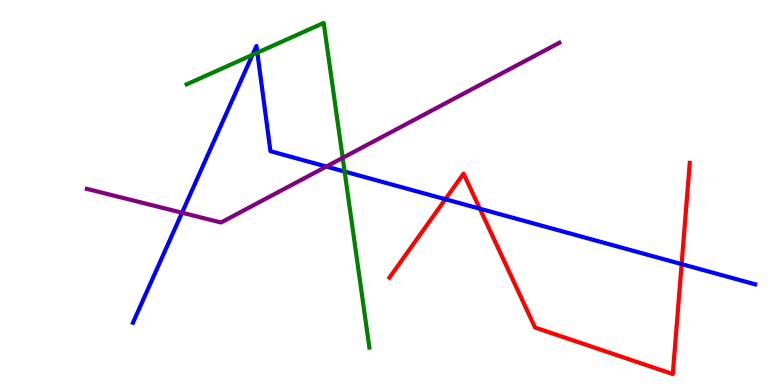[{'lines': ['blue', 'red'], 'intersections': [{'x': 5.75, 'y': 4.83}, {'x': 6.19, 'y': 4.58}, {'x': 8.8, 'y': 3.14}]}, {'lines': ['green', 'red'], 'intersections': []}, {'lines': ['purple', 'red'], 'intersections': []}, {'lines': ['blue', 'green'], 'intersections': [{'x': 3.26, 'y': 8.58}, {'x': 3.32, 'y': 8.63}, {'x': 4.45, 'y': 5.54}]}, {'lines': ['blue', 'purple'], 'intersections': [{'x': 2.35, 'y': 4.47}, {'x': 4.21, 'y': 5.67}]}, {'lines': ['green', 'purple'], 'intersections': [{'x': 4.42, 'y': 5.9}]}]